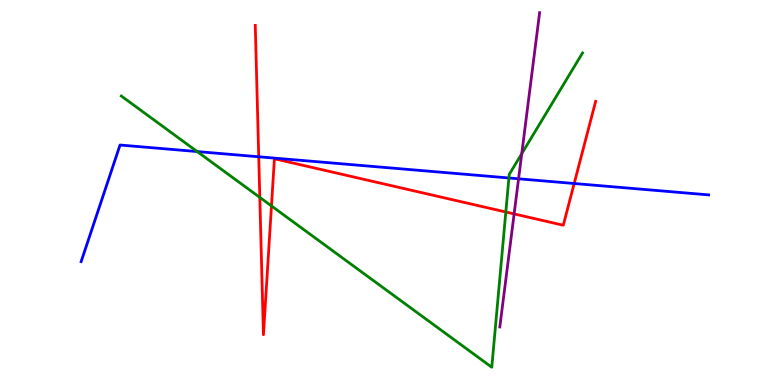[{'lines': ['blue', 'red'], 'intersections': [{'x': 3.34, 'y': 5.93}, {'x': 7.41, 'y': 5.23}]}, {'lines': ['green', 'red'], 'intersections': [{'x': 3.35, 'y': 4.87}, {'x': 3.5, 'y': 4.65}, {'x': 6.53, 'y': 4.49}]}, {'lines': ['purple', 'red'], 'intersections': [{'x': 6.63, 'y': 4.44}]}, {'lines': ['blue', 'green'], 'intersections': [{'x': 2.54, 'y': 6.06}, {'x': 6.57, 'y': 5.38}]}, {'lines': ['blue', 'purple'], 'intersections': [{'x': 6.69, 'y': 5.36}]}, {'lines': ['green', 'purple'], 'intersections': [{'x': 6.73, 'y': 6.01}]}]